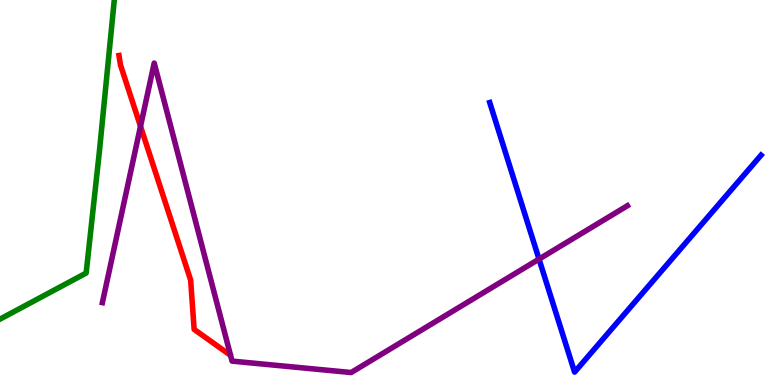[{'lines': ['blue', 'red'], 'intersections': []}, {'lines': ['green', 'red'], 'intersections': []}, {'lines': ['purple', 'red'], 'intersections': [{'x': 1.81, 'y': 6.72}]}, {'lines': ['blue', 'green'], 'intersections': []}, {'lines': ['blue', 'purple'], 'intersections': [{'x': 6.96, 'y': 3.27}]}, {'lines': ['green', 'purple'], 'intersections': []}]